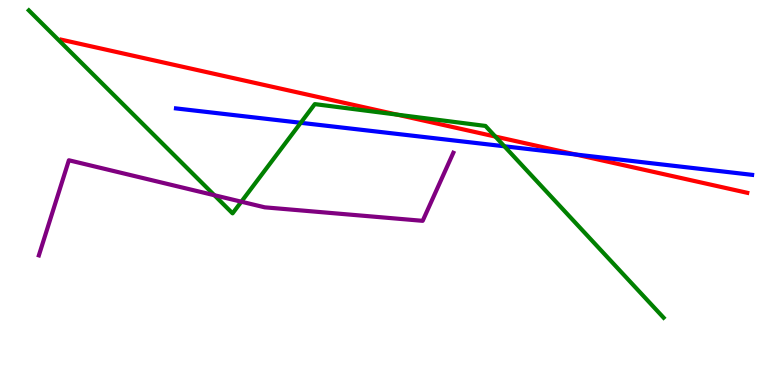[{'lines': ['blue', 'red'], 'intersections': [{'x': 7.43, 'y': 5.99}]}, {'lines': ['green', 'red'], 'intersections': [{'x': 5.12, 'y': 7.02}, {'x': 6.39, 'y': 6.45}]}, {'lines': ['purple', 'red'], 'intersections': []}, {'lines': ['blue', 'green'], 'intersections': [{'x': 3.88, 'y': 6.81}, {'x': 6.51, 'y': 6.2}]}, {'lines': ['blue', 'purple'], 'intersections': []}, {'lines': ['green', 'purple'], 'intersections': [{'x': 2.77, 'y': 4.93}, {'x': 3.11, 'y': 4.76}]}]